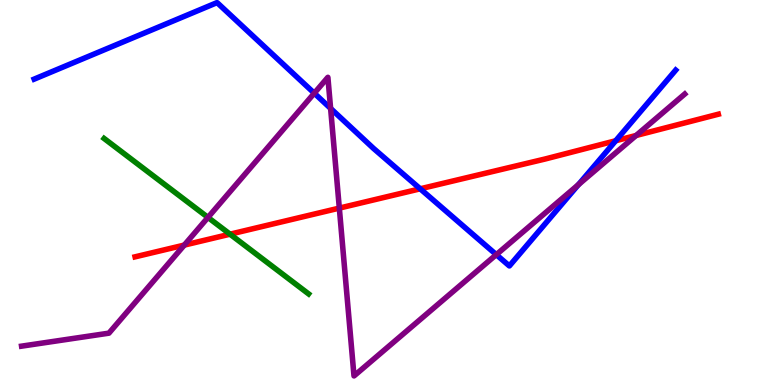[{'lines': ['blue', 'red'], 'intersections': [{'x': 5.42, 'y': 5.1}, {'x': 7.94, 'y': 6.34}]}, {'lines': ['green', 'red'], 'intersections': [{'x': 2.97, 'y': 3.92}]}, {'lines': ['purple', 'red'], 'intersections': [{'x': 2.38, 'y': 3.63}, {'x': 4.38, 'y': 4.59}, {'x': 8.21, 'y': 6.48}]}, {'lines': ['blue', 'green'], 'intersections': []}, {'lines': ['blue', 'purple'], 'intersections': [{'x': 4.06, 'y': 7.58}, {'x': 4.27, 'y': 7.18}, {'x': 6.4, 'y': 3.39}, {'x': 7.46, 'y': 5.2}]}, {'lines': ['green', 'purple'], 'intersections': [{'x': 2.68, 'y': 4.35}]}]